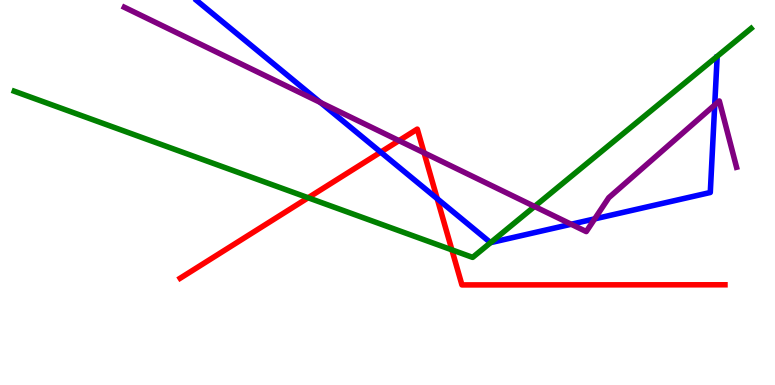[{'lines': ['blue', 'red'], 'intersections': [{'x': 4.91, 'y': 6.05}, {'x': 5.64, 'y': 4.84}]}, {'lines': ['green', 'red'], 'intersections': [{'x': 3.98, 'y': 4.86}, {'x': 5.83, 'y': 3.51}]}, {'lines': ['purple', 'red'], 'intersections': [{'x': 5.15, 'y': 6.35}, {'x': 5.47, 'y': 6.03}]}, {'lines': ['blue', 'green'], 'intersections': [{'x': 6.33, 'y': 3.7}]}, {'lines': ['blue', 'purple'], 'intersections': [{'x': 4.14, 'y': 7.34}, {'x': 7.37, 'y': 4.18}, {'x': 7.67, 'y': 4.31}, {'x': 9.22, 'y': 7.27}]}, {'lines': ['green', 'purple'], 'intersections': [{'x': 6.9, 'y': 4.64}]}]